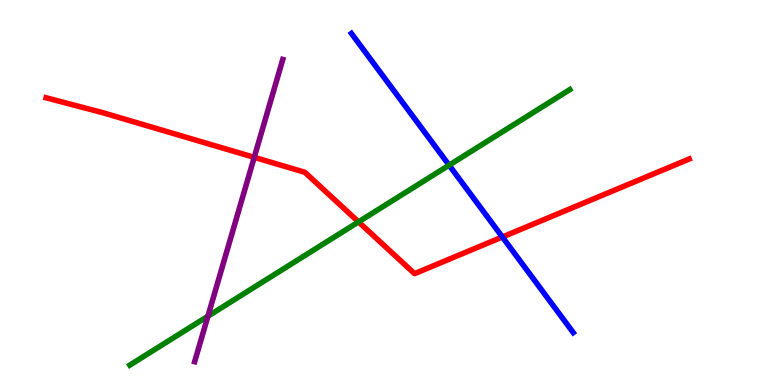[{'lines': ['blue', 'red'], 'intersections': [{'x': 6.48, 'y': 3.84}]}, {'lines': ['green', 'red'], 'intersections': [{'x': 4.63, 'y': 4.24}]}, {'lines': ['purple', 'red'], 'intersections': [{'x': 3.28, 'y': 5.91}]}, {'lines': ['blue', 'green'], 'intersections': [{'x': 5.79, 'y': 5.71}]}, {'lines': ['blue', 'purple'], 'intersections': []}, {'lines': ['green', 'purple'], 'intersections': [{'x': 2.68, 'y': 1.79}]}]